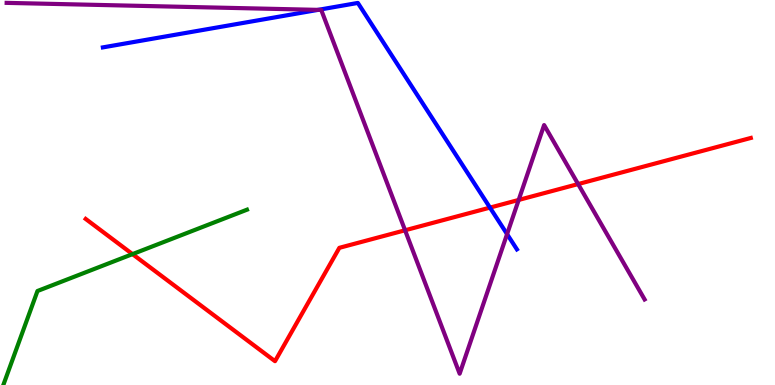[{'lines': ['blue', 'red'], 'intersections': [{'x': 6.32, 'y': 4.61}]}, {'lines': ['green', 'red'], 'intersections': [{'x': 1.71, 'y': 3.4}]}, {'lines': ['purple', 'red'], 'intersections': [{'x': 5.23, 'y': 4.02}, {'x': 6.69, 'y': 4.81}, {'x': 7.46, 'y': 5.22}]}, {'lines': ['blue', 'green'], 'intersections': []}, {'lines': ['blue', 'purple'], 'intersections': [{'x': 4.1, 'y': 9.74}, {'x': 6.54, 'y': 3.92}]}, {'lines': ['green', 'purple'], 'intersections': []}]